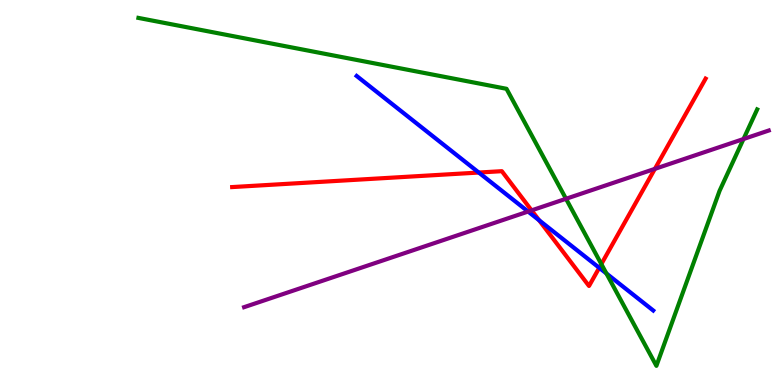[{'lines': ['blue', 'red'], 'intersections': [{'x': 6.18, 'y': 5.52}, {'x': 6.96, 'y': 4.28}, {'x': 7.73, 'y': 3.04}]}, {'lines': ['green', 'red'], 'intersections': [{'x': 7.76, 'y': 3.14}]}, {'lines': ['purple', 'red'], 'intersections': [{'x': 6.86, 'y': 4.54}, {'x': 8.45, 'y': 5.61}]}, {'lines': ['blue', 'green'], 'intersections': [{'x': 7.82, 'y': 2.9}]}, {'lines': ['blue', 'purple'], 'intersections': [{'x': 6.81, 'y': 4.51}]}, {'lines': ['green', 'purple'], 'intersections': [{'x': 7.3, 'y': 4.84}, {'x': 9.59, 'y': 6.39}]}]